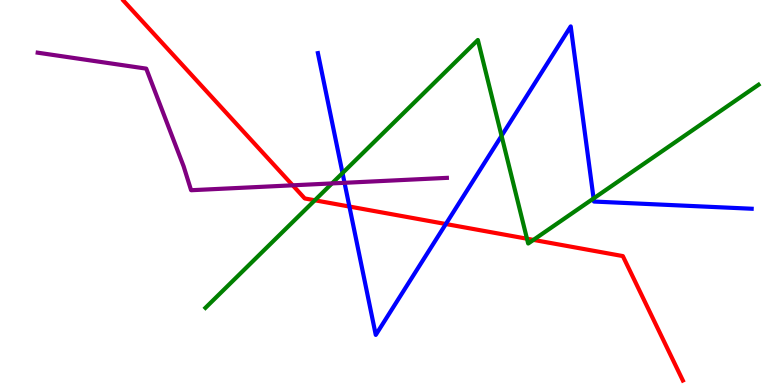[{'lines': ['blue', 'red'], 'intersections': [{'x': 4.51, 'y': 4.64}, {'x': 5.75, 'y': 4.18}]}, {'lines': ['green', 'red'], 'intersections': [{'x': 4.06, 'y': 4.8}, {'x': 6.8, 'y': 3.8}, {'x': 6.88, 'y': 3.77}]}, {'lines': ['purple', 'red'], 'intersections': [{'x': 3.78, 'y': 5.19}]}, {'lines': ['blue', 'green'], 'intersections': [{'x': 4.42, 'y': 5.51}, {'x': 6.47, 'y': 6.47}, {'x': 7.66, 'y': 4.85}]}, {'lines': ['blue', 'purple'], 'intersections': [{'x': 4.45, 'y': 5.25}]}, {'lines': ['green', 'purple'], 'intersections': [{'x': 4.28, 'y': 5.24}]}]